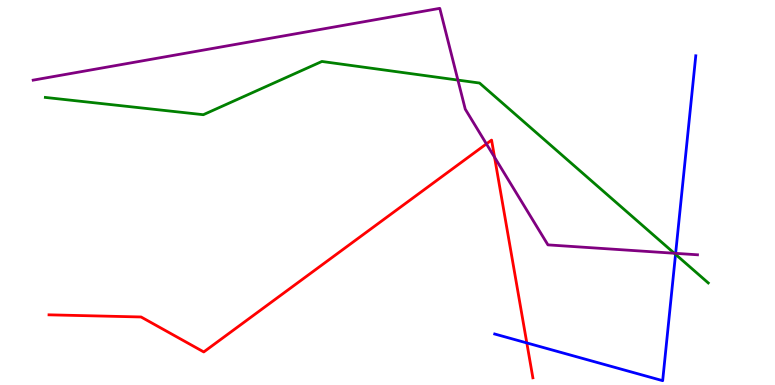[{'lines': ['blue', 'red'], 'intersections': [{'x': 6.8, 'y': 1.09}]}, {'lines': ['green', 'red'], 'intersections': []}, {'lines': ['purple', 'red'], 'intersections': [{'x': 6.28, 'y': 6.26}, {'x': 6.38, 'y': 5.92}]}, {'lines': ['blue', 'green'], 'intersections': [{'x': 8.72, 'y': 3.39}]}, {'lines': ['blue', 'purple'], 'intersections': [{'x': 8.72, 'y': 3.42}]}, {'lines': ['green', 'purple'], 'intersections': [{'x': 5.91, 'y': 7.92}, {'x': 8.7, 'y': 3.42}]}]